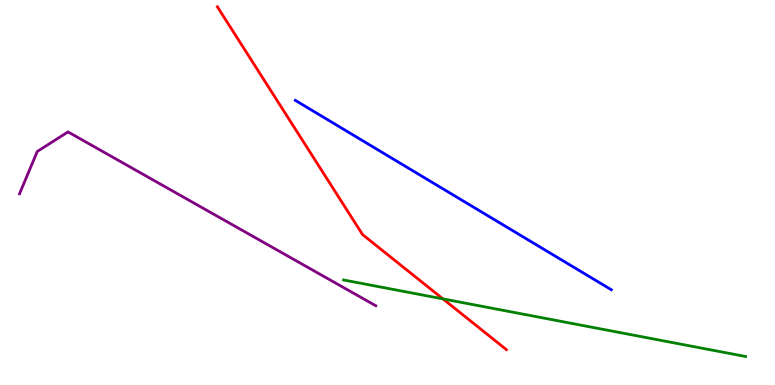[{'lines': ['blue', 'red'], 'intersections': []}, {'lines': ['green', 'red'], 'intersections': [{'x': 5.72, 'y': 2.24}]}, {'lines': ['purple', 'red'], 'intersections': []}, {'lines': ['blue', 'green'], 'intersections': []}, {'lines': ['blue', 'purple'], 'intersections': []}, {'lines': ['green', 'purple'], 'intersections': []}]